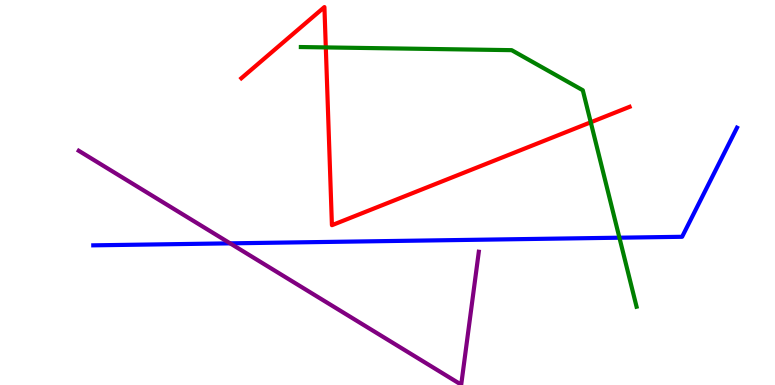[{'lines': ['blue', 'red'], 'intersections': []}, {'lines': ['green', 'red'], 'intersections': [{'x': 4.2, 'y': 8.77}, {'x': 7.62, 'y': 6.82}]}, {'lines': ['purple', 'red'], 'intersections': []}, {'lines': ['blue', 'green'], 'intersections': [{'x': 7.99, 'y': 3.83}]}, {'lines': ['blue', 'purple'], 'intersections': [{'x': 2.97, 'y': 3.68}]}, {'lines': ['green', 'purple'], 'intersections': []}]